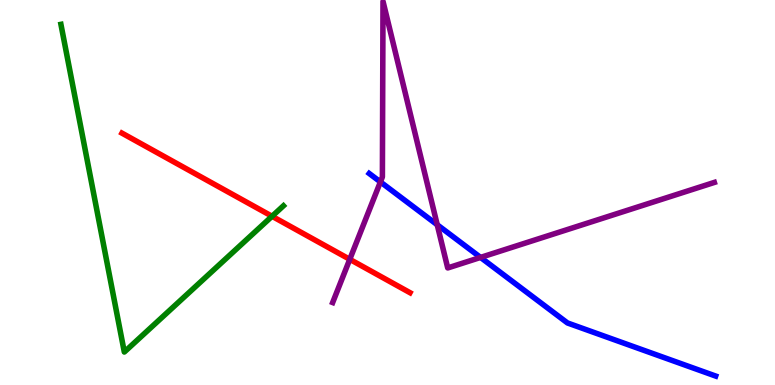[{'lines': ['blue', 'red'], 'intersections': []}, {'lines': ['green', 'red'], 'intersections': [{'x': 3.51, 'y': 4.38}]}, {'lines': ['purple', 'red'], 'intersections': [{'x': 4.51, 'y': 3.26}]}, {'lines': ['blue', 'green'], 'intersections': []}, {'lines': ['blue', 'purple'], 'intersections': [{'x': 4.91, 'y': 5.27}, {'x': 5.64, 'y': 4.16}, {'x': 6.2, 'y': 3.31}]}, {'lines': ['green', 'purple'], 'intersections': []}]